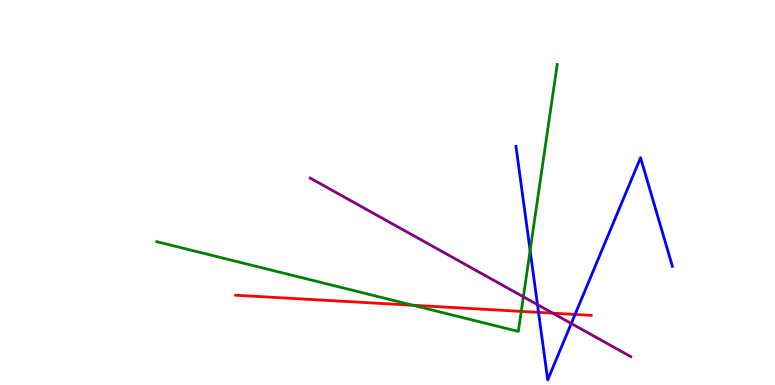[{'lines': ['blue', 'red'], 'intersections': [{'x': 6.95, 'y': 1.89}, {'x': 7.42, 'y': 1.83}]}, {'lines': ['green', 'red'], 'intersections': [{'x': 5.33, 'y': 2.07}, {'x': 6.73, 'y': 1.91}]}, {'lines': ['purple', 'red'], 'intersections': [{'x': 7.13, 'y': 1.87}]}, {'lines': ['blue', 'green'], 'intersections': [{'x': 6.84, 'y': 3.49}]}, {'lines': ['blue', 'purple'], 'intersections': [{'x': 6.94, 'y': 2.09}, {'x': 7.37, 'y': 1.6}]}, {'lines': ['green', 'purple'], 'intersections': [{'x': 6.75, 'y': 2.29}]}]